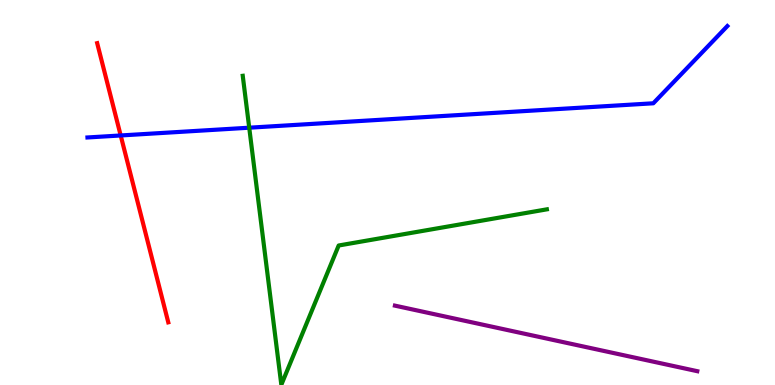[{'lines': ['blue', 'red'], 'intersections': [{'x': 1.56, 'y': 6.48}]}, {'lines': ['green', 'red'], 'intersections': []}, {'lines': ['purple', 'red'], 'intersections': []}, {'lines': ['blue', 'green'], 'intersections': [{'x': 3.22, 'y': 6.68}]}, {'lines': ['blue', 'purple'], 'intersections': []}, {'lines': ['green', 'purple'], 'intersections': []}]